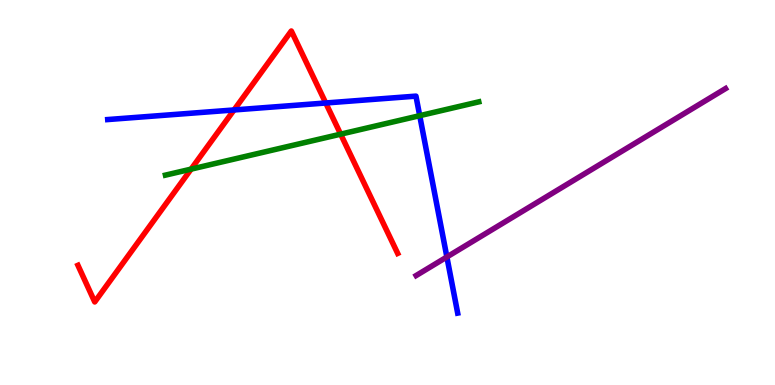[{'lines': ['blue', 'red'], 'intersections': [{'x': 3.02, 'y': 7.14}, {'x': 4.2, 'y': 7.33}]}, {'lines': ['green', 'red'], 'intersections': [{'x': 2.47, 'y': 5.61}, {'x': 4.4, 'y': 6.52}]}, {'lines': ['purple', 'red'], 'intersections': []}, {'lines': ['blue', 'green'], 'intersections': [{'x': 5.42, 'y': 7.0}]}, {'lines': ['blue', 'purple'], 'intersections': [{'x': 5.77, 'y': 3.33}]}, {'lines': ['green', 'purple'], 'intersections': []}]